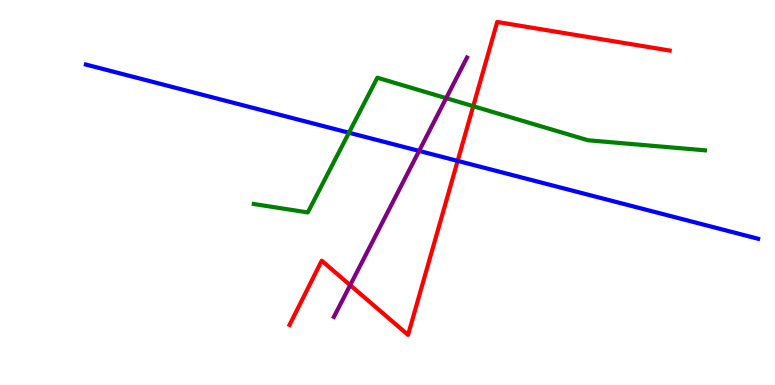[{'lines': ['blue', 'red'], 'intersections': [{'x': 5.91, 'y': 5.82}]}, {'lines': ['green', 'red'], 'intersections': [{'x': 6.11, 'y': 7.24}]}, {'lines': ['purple', 'red'], 'intersections': [{'x': 4.52, 'y': 2.59}]}, {'lines': ['blue', 'green'], 'intersections': [{'x': 4.5, 'y': 6.55}]}, {'lines': ['blue', 'purple'], 'intersections': [{'x': 5.41, 'y': 6.08}]}, {'lines': ['green', 'purple'], 'intersections': [{'x': 5.76, 'y': 7.45}]}]